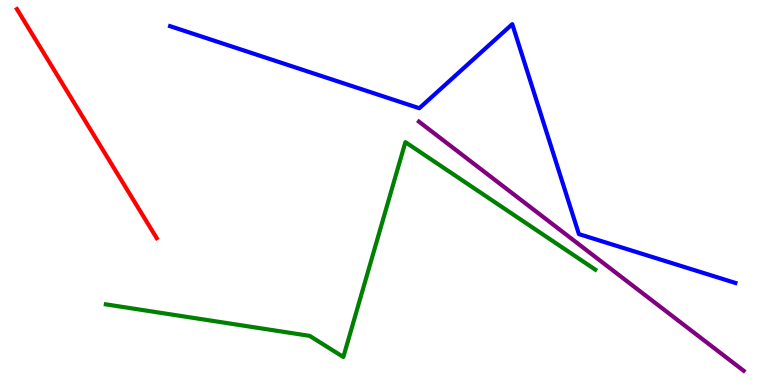[{'lines': ['blue', 'red'], 'intersections': []}, {'lines': ['green', 'red'], 'intersections': []}, {'lines': ['purple', 'red'], 'intersections': []}, {'lines': ['blue', 'green'], 'intersections': []}, {'lines': ['blue', 'purple'], 'intersections': []}, {'lines': ['green', 'purple'], 'intersections': []}]